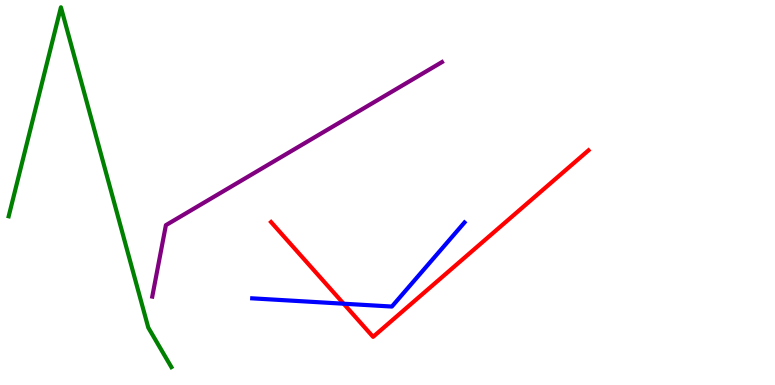[{'lines': ['blue', 'red'], 'intersections': [{'x': 4.43, 'y': 2.11}]}, {'lines': ['green', 'red'], 'intersections': []}, {'lines': ['purple', 'red'], 'intersections': []}, {'lines': ['blue', 'green'], 'intersections': []}, {'lines': ['blue', 'purple'], 'intersections': []}, {'lines': ['green', 'purple'], 'intersections': []}]